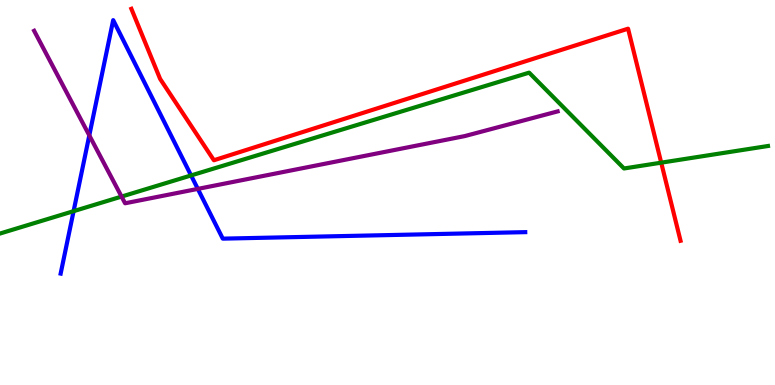[{'lines': ['blue', 'red'], 'intersections': []}, {'lines': ['green', 'red'], 'intersections': [{'x': 8.53, 'y': 5.77}]}, {'lines': ['purple', 'red'], 'intersections': []}, {'lines': ['blue', 'green'], 'intersections': [{'x': 0.95, 'y': 4.52}, {'x': 2.47, 'y': 5.44}]}, {'lines': ['blue', 'purple'], 'intersections': [{'x': 1.15, 'y': 6.48}, {'x': 2.55, 'y': 5.09}]}, {'lines': ['green', 'purple'], 'intersections': [{'x': 1.57, 'y': 4.89}]}]